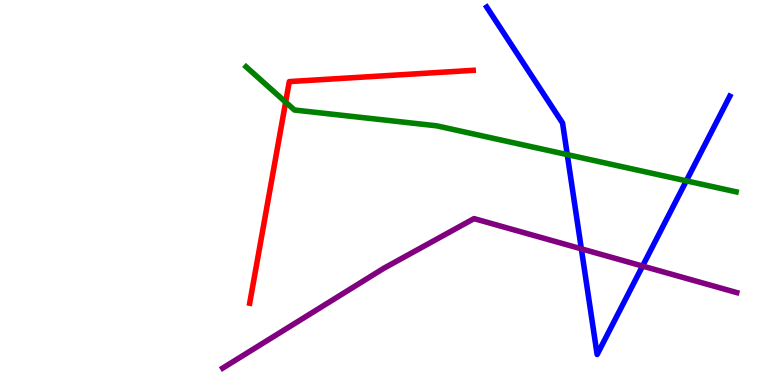[{'lines': ['blue', 'red'], 'intersections': []}, {'lines': ['green', 'red'], 'intersections': [{'x': 3.69, 'y': 7.35}]}, {'lines': ['purple', 'red'], 'intersections': []}, {'lines': ['blue', 'green'], 'intersections': [{'x': 7.32, 'y': 5.98}, {'x': 8.86, 'y': 5.3}]}, {'lines': ['blue', 'purple'], 'intersections': [{'x': 7.5, 'y': 3.54}, {'x': 8.29, 'y': 3.09}]}, {'lines': ['green', 'purple'], 'intersections': []}]